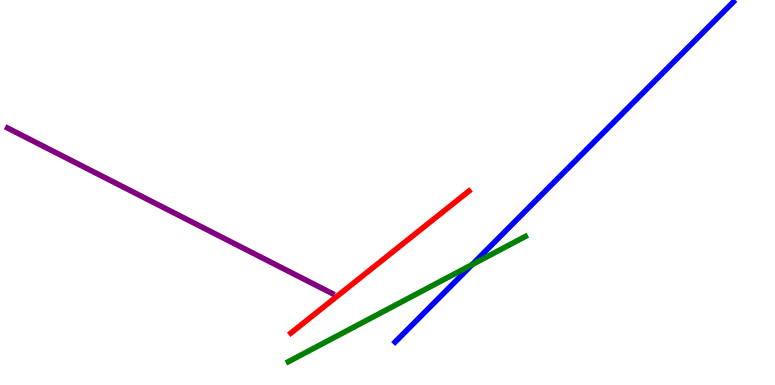[{'lines': ['blue', 'red'], 'intersections': []}, {'lines': ['green', 'red'], 'intersections': []}, {'lines': ['purple', 'red'], 'intersections': []}, {'lines': ['blue', 'green'], 'intersections': [{'x': 6.09, 'y': 3.13}]}, {'lines': ['blue', 'purple'], 'intersections': []}, {'lines': ['green', 'purple'], 'intersections': []}]